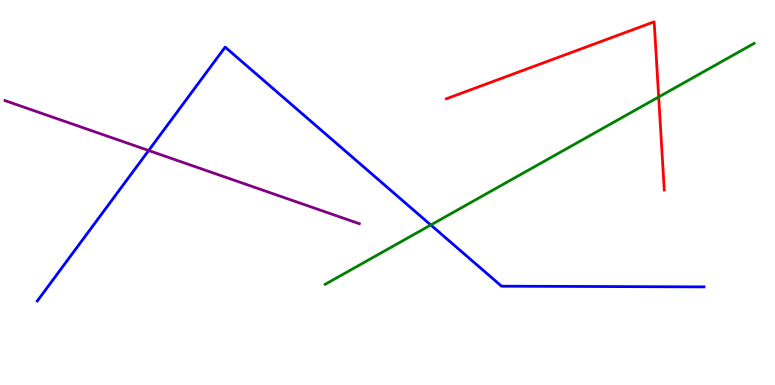[{'lines': ['blue', 'red'], 'intersections': []}, {'lines': ['green', 'red'], 'intersections': [{'x': 8.5, 'y': 7.48}]}, {'lines': ['purple', 'red'], 'intersections': []}, {'lines': ['blue', 'green'], 'intersections': [{'x': 5.56, 'y': 4.16}]}, {'lines': ['blue', 'purple'], 'intersections': [{'x': 1.92, 'y': 6.09}]}, {'lines': ['green', 'purple'], 'intersections': []}]